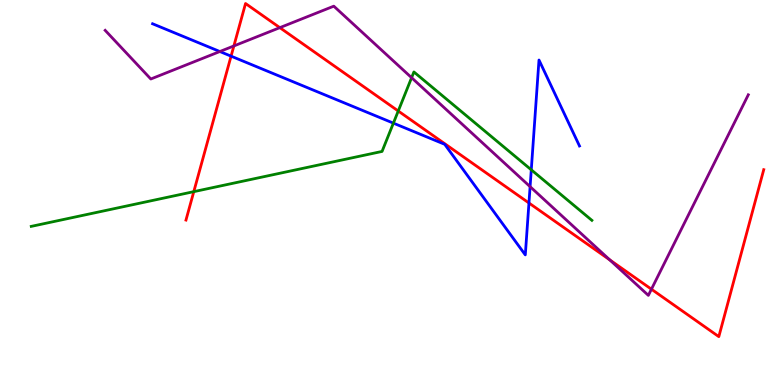[{'lines': ['blue', 'red'], 'intersections': [{'x': 2.98, 'y': 8.54}, {'x': 6.83, 'y': 4.73}]}, {'lines': ['green', 'red'], 'intersections': [{'x': 2.5, 'y': 5.02}, {'x': 5.14, 'y': 7.12}]}, {'lines': ['purple', 'red'], 'intersections': [{'x': 3.02, 'y': 8.81}, {'x': 3.61, 'y': 9.28}, {'x': 7.87, 'y': 3.25}, {'x': 8.41, 'y': 2.49}]}, {'lines': ['blue', 'green'], 'intersections': [{'x': 5.08, 'y': 6.8}, {'x': 6.86, 'y': 5.59}]}, {'lines': ['blue', 'purple'], 'intersections': [{'x': 2.84, 'y': 8.66}, {'x': 6.84, 'y': 5.15}]}, {'lines': ['green', 'purple'], 'intersections': [{'x': 5.31, 'y': 7.98}]}]